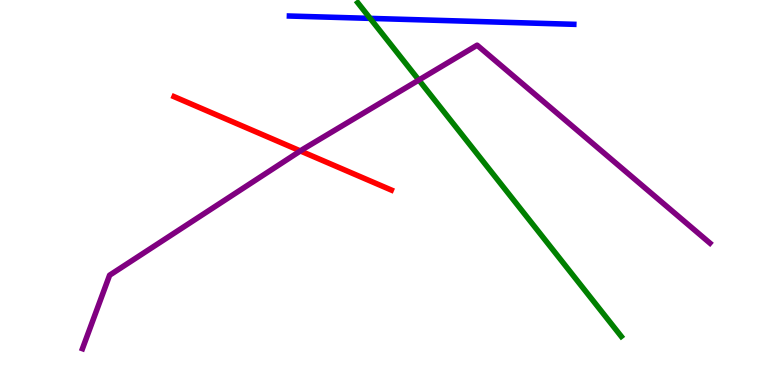[{'lines': ['blue', 'red'], 'intersections': []}, {'lines': ['green', 'red'], 'intersections': []}, {'lines': ['purple', 'red'], 'intersections': [{'x': 3.88, 'y': 6.08}]}, {'lines': ['blue', 'green'], 'intersections': [{'x': 4.78, 'y': 9.52}]}, {'lines': ['blue', 'purple'], 'intersections': []}, {'lines': ['green', 'purple'], 'intersections': [{'x': 5.4, 'y': 7.92}]}]